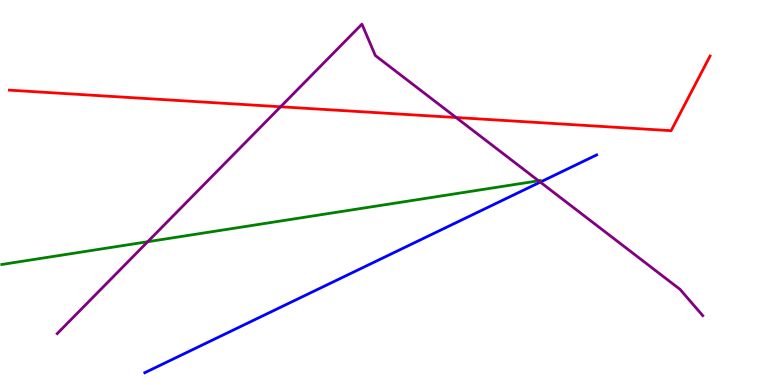[{'lines': ['blue', 'red'], 'intersections': []}, {'lines': ['green', 'red'], 'intersections': []}, {'lines': ['purple', 'red'], 'intersections': [{'x': 3.62, 'y': 7.23}, {'x': 5.89, 'y': 6.95}]}, {'lines': ['blue', 'green'], 'intersections': []}, {'lines': ['blue', 'purple'], 'intersections': [{'x': 6.97, 'y': 5.27}]}, {'lines': ['green', 'purple'], 'intersections': [{'x': 1.91, 'y': 3.72}, {'x': 6.95, 'y': 5.3}]}]